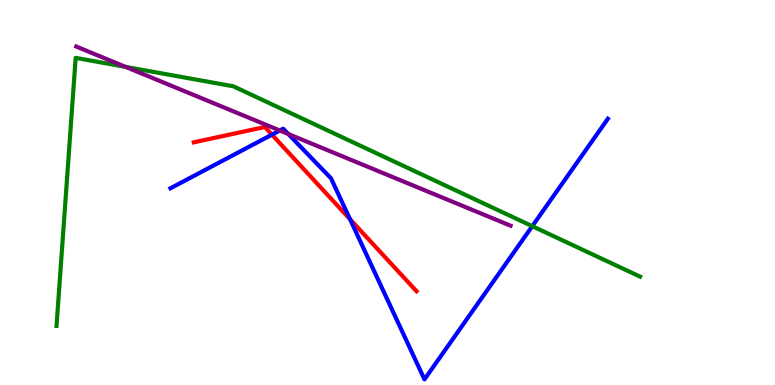[{'lines': ['blue', 'red'], 'intersections': [{'x': 3.51, 'y': 6.5}, {'x': 4.52, 'y': 4.31}]}, {'lines': ['green', 'red'], 'intersections': []}, {'lines': ['purple', 'red'], 'intersections': []}, {'lines': ['blue', 'green'], 'intersections': [{'x': 6.87, 'y': 4.13}]}, {'lines': ['blue', 'purple'], 'intersections': [{'x': 3.61, 'y': 6.61}, {'x': 3.72, 'y': 6.52}]}, {'lines': ['green', 'purple'], 'intersections': [{'x': 1.62, 'y': 8.26}]}]